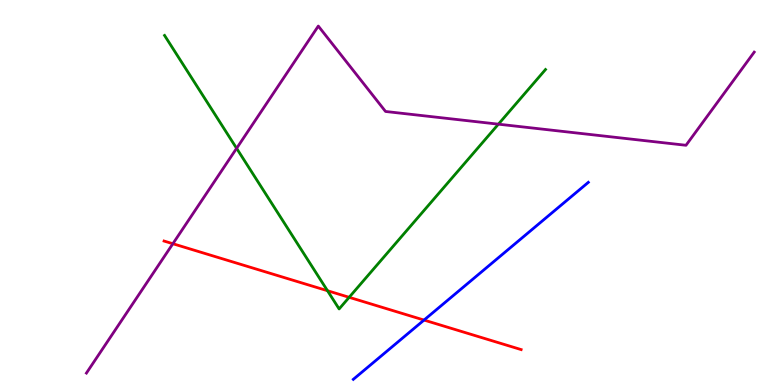[{'lines': ['blue', 'red'], 'intersections': [{'x': 5.47, 'y': 1.69}]}, {'lines': ['green', 'red'], 'intersections': [{'x': 4.23, 'y': 2.45}, {'x': 4.51, 'y': 2.28}]}, {'lines': ['purple', 'red'], 'intersections': [{'x': 2.23, 'y': 3.67}]}, {'lines': ['blue', 'green'], 'intersections': []}, {'lines': ['blue', 'purple'], 'intersections': []}, {'lines': ['green', 'purple'], 'intersections': [{'x': 3.05, 'y': 6.15}, {'x': 6.43, 'y': 6.77}]}]